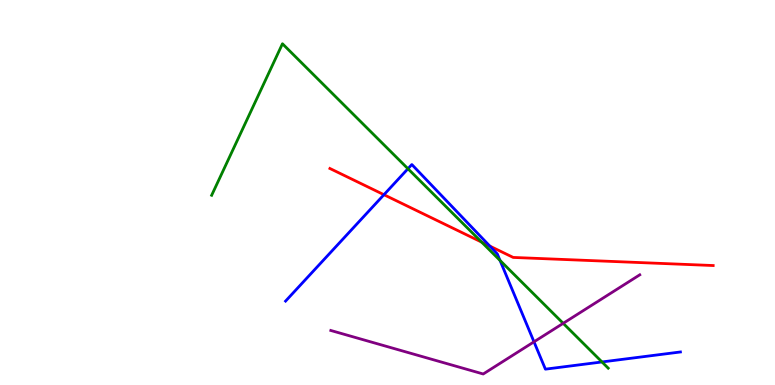[{'lines': ['blue', 'red'], 'intersections': [{'x': 4.95, 'y': 4.94}, {'x': 6.32, 'y': 3.61}]}, {'lines': ['green', 'red'], 'intersections': [{'x': 6.21, 'y': 3.71}]}, {'lines': ['purple', 'red'], 'intersections': []}, {'lines': ['blue', 'green'], 'intersections': [{'x': 5.26, 'y': 5.62}, {'x': 6.45, 'y': 3.24}, {'x': 7.77, 'y': 0.599}]}, {'lines': ['blue', 'purple'], 'intersections': [{'x': 6.89, 'y': 1.12}]}, {'lines': ['green', 'purple'], 'intersections': [{'x': 7.27, 'y': 1.6}]}]